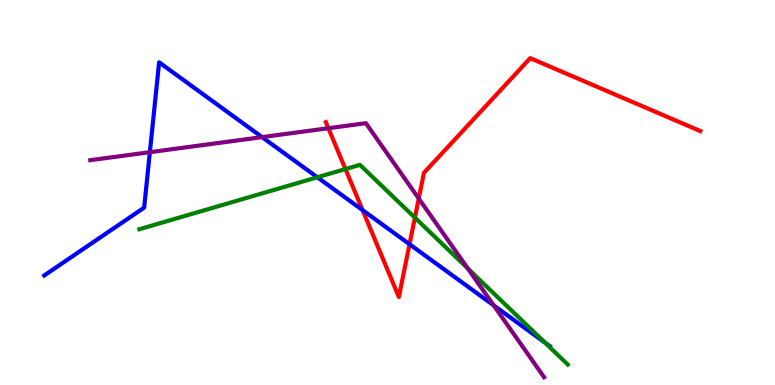[{'lines': ['blue', 'red'], 'intersections': [{'x': 4.68, 'y': 4.54}, {'x': 5.28, 'y': 3.66}]}, {'lines': ['green', 'red'], 'intersections': [{'x': 4.46, 'y': 5.61}, {'x': 5.35, 'y': 4.35}]}, {'lines': ['purple', 'red'], 'intersections': [{'x': 4.24, 'y': 6.67}, {'x': 5.4, 'y': 4.84}]}, {'lines': ['blue', 'green'], 'intersections': [{'x': 4.09, 'y': 5.4}, {'x': 7.03, 'y': 1.1}]}, {'lines': ['blue', 'purple'], 'intersections': [{'x': 1.93, 'y': 6.05}, {'x': 3.38, 'y': 6.44}, {'x': 6.37, 'y': 2.07}]}, {'lines': ['green', 'purple'], 'intersections': [{'x': 6.04, 'y': 3.03}]}]